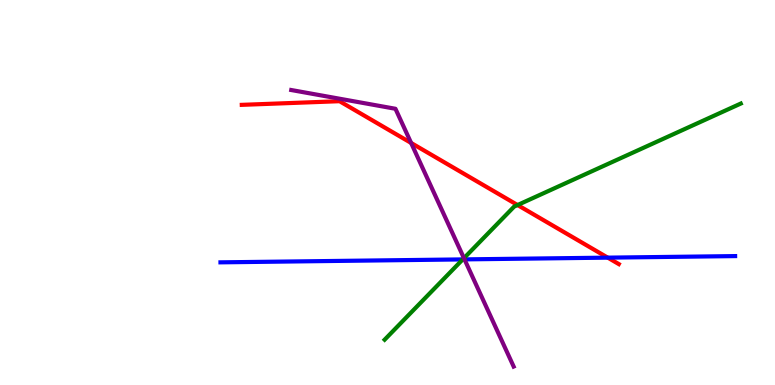[{'lines': ['blue', 'red'], 'intersections': [{'x': 7.84, 'y': 3.31}]}, {'lines': ['green', 'red'], 'intersections': [{'x': 6.68, 'y': 4.67}]}, {'lines': ['purple', 'red'], 'intersections': [{'x': 5.3, 'y': 6.29}]}, {'lines': ['blue', 'green'], 'intersections': [{'x': 5.97, 'y': 3.26}]}, {'lines': ['blue', 'purple'], 'intersections': [{'x': 5.99, 'y': 3.26}]}, {'lines': ['green', 'purple'], 'intersections': [{'x': 5.99, 'y': 3.29}]}]